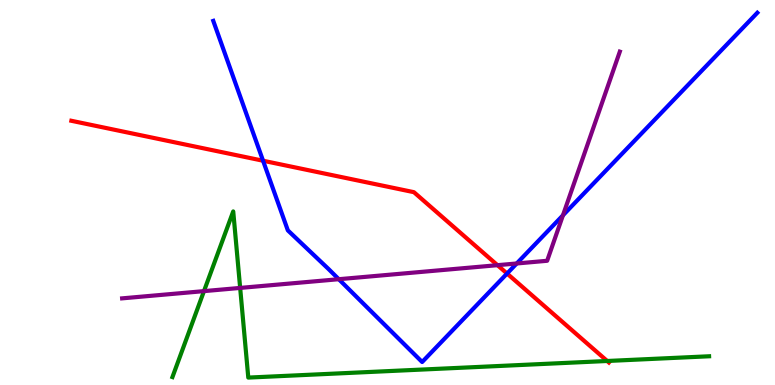[{'lines': ['blue', 'red'], 'intersections': [{'x': 3.39, 'y': 5.83}, {'x': 6.54, 'y': 2.9}]}, {'lines': ['green', 'red'], 'intersections': [{'x': 7.83, 'y': 0.624}]}, {'lines': ['purple', 'red'], 'intersections': [{'x': 6.42, 'y': 3.11}]}, {'lines': ['blue', 'green'], 'intersections': []}, {'lines': ['blue', 'purple'], 'intersections': [{'x': 4.37, 'y': 2.75}, {'x': 6.67, 'y': 3.16}, {'x': 7.26, 'y': 4.41}]}, {'lines': ['green', 'purple'], 'intersections': [{'x': 2.63, 'y': 2.44}, {'x': 3.1, 'y': 2.52}]}]